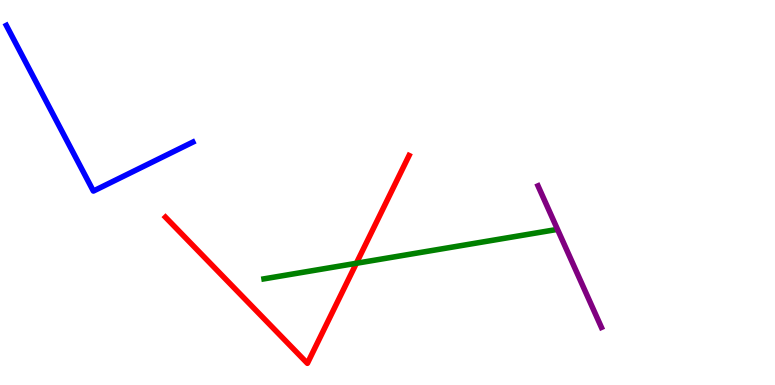[{'lines': ['blue', 'red'], 'intersections': []}, {'lines': ['green', 'red'], 'intersections': [{'x': 4.6, 'y': 3.16}]}, {'lines': ['purple', 'red'], 'intersections': []}, {'lines': ['blue', 'green'], 'intersections': []}, {'lines': ['blue', 'purple'], 'intersections': []}, {'lines': ['green', 'purple'], 'intersections': []}]